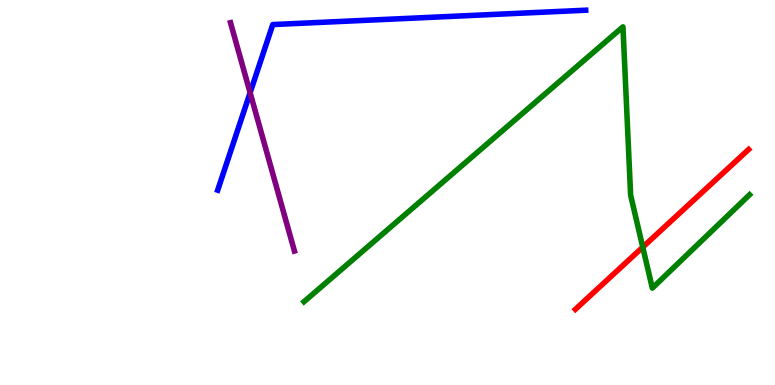[{'lines': ['blue', 'red'], 'intersections': []}, {'lines': ['green', 'red'], 'intersections': [{'x': 8.29, 'y': 3.58}]}, {'lines': ['purple', 'red'], 'intersections': []}, {'lines': ['blue', 'green'], 'intersections': []}, {'lines': ['blue', 'purple'], 'intersections': [{'x': 3.23, 'y': 7.59}]}, {'lines': ['green', 'purple'], 'intersections': []}]